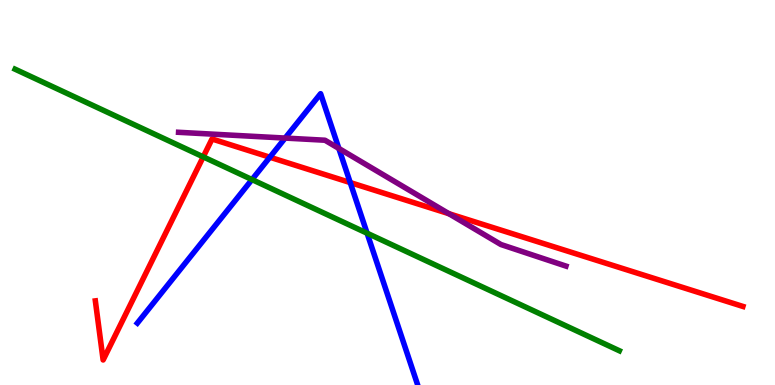[{'lines': ['blue', 'red'], 'intersections': [{'x': 3.48, 'y': 5.92}, {'x': 4.52, 'y': 5.26}]}, {'lines': ['green', 'red'], 'intersections': [{'x': 2.62, 'y': 5.93}]}, {'lines': ['purple', 'red'], 'intersections': [{'x': 5.79, 'y': 4.45}]}, {'lines': ['blue', 'green'], 'intersections': [{'x': 3.25, 'y': 5.34}, {'x': 4.74, 'y': 3.94}]}, {'lines': ['blue', 'purple'], 'intersections': [{'x': 3.68, 'y': 6.41}, {'x': 4.37, 'y': 6.14}]}, {'lines': ['green', 'purple'], 'intersections': []}]